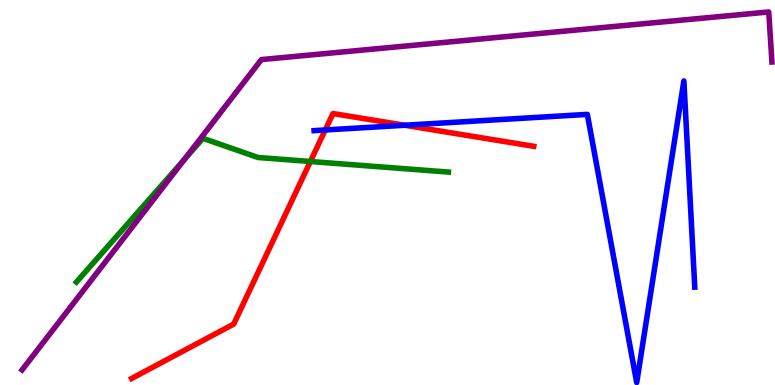[{'lines': ['blue', 'red'], 'intersections': [{'x': 4.2, 'y': 6.62}, {'x': 5.22, 'y': 6.75}]}, {'lines': ['green', 'red'], 'intersections': [{'x': 4.0, 'y': 5.81}]}, {'lines': ['purple', 'red'], 'intersections': []}, {'lines': ['blue', 'green'], 'intersections': []}, {'lines': ['blue', 'purple'], 'intersections': []}, {'lines': ['green', 'purple'], 'intersections': [{'x': 2.38, 'y': 5.86}]}]